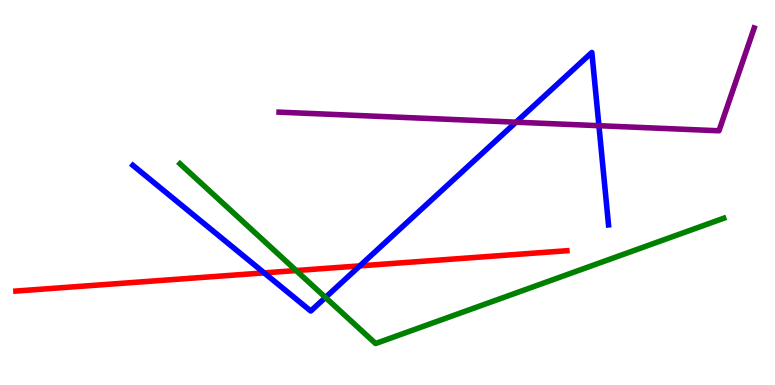[{'lines': ['blue', 'red'], 'intersections': [{'x': 3.41, 'y': 2.91}, {'x': 4.64, 'y': 3.09}]}, {'lines': ['green', 'red'], 'intersections': [{'x': 3.82, 'y': 2.97}]}, {'lines': ['purple', 'red'], 'intersections': []}, {'lines': ['blue', 'green'], 'intersections': [{'x': 4.2, 'y': 2.27}]}, {'lines': ['blue', 'purple'], 'intersections': [{'x': 6.66, 'y': 6.83}, {'x': 7.73, 'y': 6.74}]}, {'lines': ['green', 'purple'], 'intersections': []}]